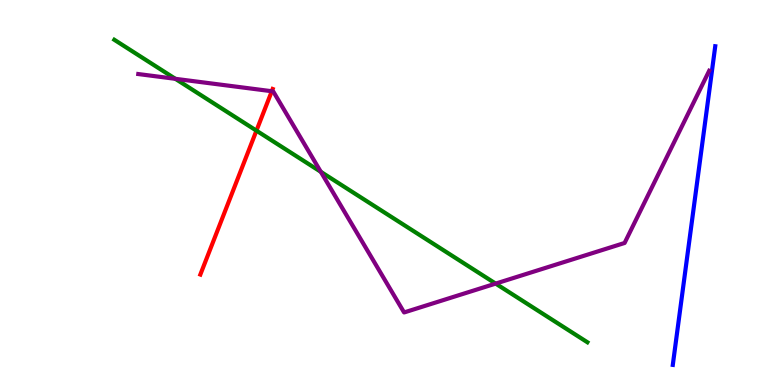[{'lines': ['blue', 'red'], 'intersections': []}, {'lines': ['green', 'red'], 'intersections': [{'x': 3.31, 'y': 6.61}]}, {'lines': ['purple', 'red'], 'intersections': [{'x': 3.51, 'y': 7.63}]}, {'lines': ['blue', 'green'], 'intersections': []}, {'lines': ['blue', 'purple'], 'intersections': []}, {'lines': ['green', 'purple'], 'intersections': [{'x': 2.26, 'y': 7.95}, {'x': 4.14, 'y': 5.54}, {'x': 6.4, 'y': 2.63}]}]